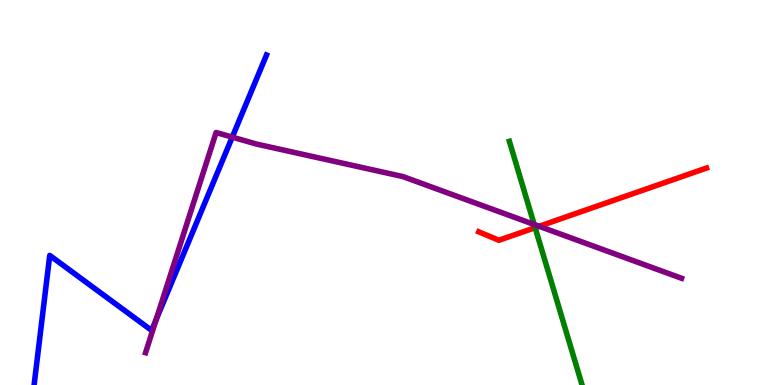[{'lines': ['blue', 'red'], 'intersections': []}, {'lines': ['green', 'red'], 'intersections': [{'x': 6.91, 'y': 4.09}]}, {'lines': ['purple', 'red'], 'intersections': [{'x': 6.96, 'y': 4.12}]}, {'lines': ['blue', 'green'], 'intersections': []}, {'lines': ['blue', 'purple'], 'intersections': [{'x': 2.02, 'y': 1.7}, {'x': 3.0, 'y': 6.44}]}, {'lines': ['green', 'purple'], 'intersections': [{'x': 6.89, 'y': 4.17}]}]